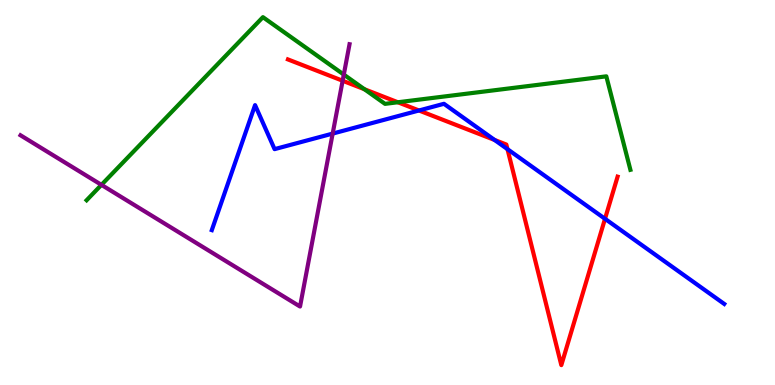[{'lines': ['blue', 'red'], 'intersections': [{'x': 5.41, 'y': 7.13}, {'x': 6.38, 'y': 6.36}, {'x': 6.55, 'y': 6.13}, {'x': 7.81, 'y': 4.32}]}, {'lines': ['green', 'red'], 'intersections': [{'x': 4.7, 'y': 7.68}, {'x': 5.13, 'y': 7.34}]}, {'lines': ['purple', 'red'], 'intersections': [{'x': 4.42, 'y': 7.9}]}, {'lines': ['blue', 'green'], 'intersections': []}, {'lines': ['blue', 'purple'], 'intersections': [{'x': 4.29, 'y': 6.53}]}, {'lines': ['green', 'purple'], 'intersections': [{'x': 1.31, 'y': 5.2}, {'x': 4.44, 'y': 8.06}]}]